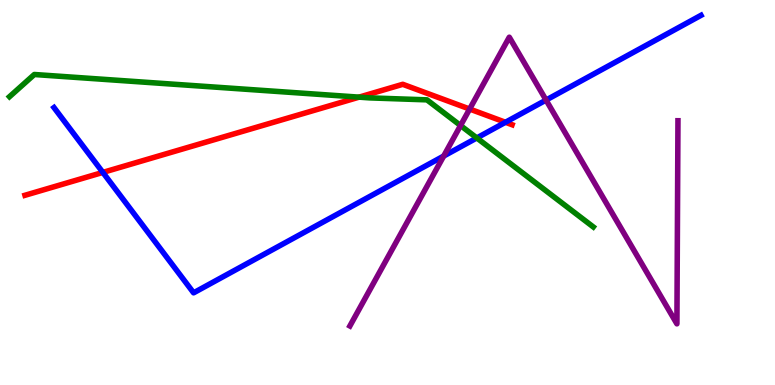[{'lines': ['blue', 'red'], 'intersections': [{'x': 1.33, 'y': 5.52}, {'x': 6.52, 'y': 6.82}]}, {'lines': ['green', 'red'], 'intersections': [{'x': 4.63, 'y': 7.48}]}, {'lines': ['purple', 'red'], 'intersections': [{'x': 6.06, 'y': 7.17}]}, {'lines': ['blue', 'green'], 'intersections': [{'x': 6.15, 'y': 6.42}]}, {'lines': ['blue', 'purple'], 'intersections': [{'x': 5.72, 'y': 5.95}, {'x': 7.05, 'y': 7.4}]}, {'lines': ['green', 'purple'], 'intersections': [{'x': 5.94, 'y': 6.74}]}]